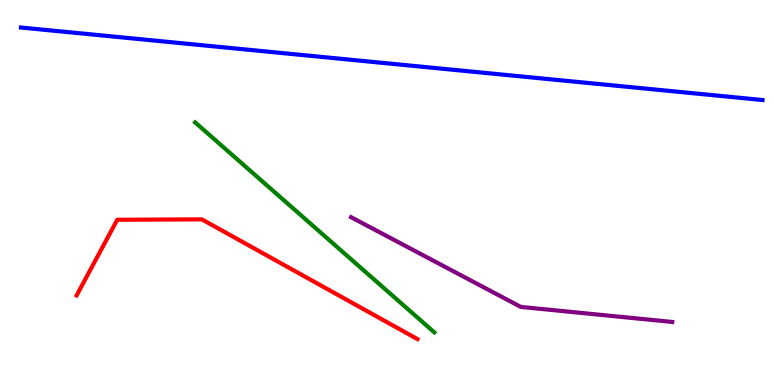[{'lines': ['blue', 'red'], 'intersections': []}, {'lines': ['green', 'red'], 'intersections': []}, {'lines': ['purple', 'red'], 'intersections': []}, {'lines': ['blue', 'green'], 'intersections': []}, {'lines': ['blue', 'purple'], 'intersections': []}, {'lines': ['green', 'purple'], 'intersections': []}]